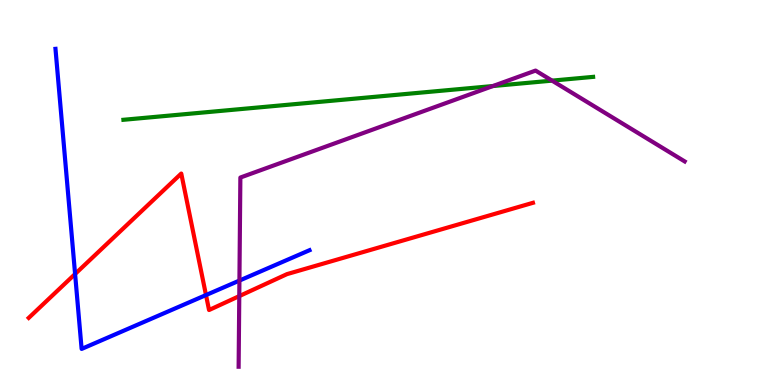[{'lines': ['blue', 'red'], 'intersections': [{'x': 0.969, 'y': 2.88}, {'x': 2.66, 'y': 2.34}]}, {'lines': ['green', 'red'], 'intersections': []}, {'lines': ['purple', 'red'], 'intersections': [{'x': 3.09, 'y': 2.31}]}, {'lines': ['blue', 'green'], 'intersections': []}, {'lines': ['blue', 'purple'], 'intersections': [{'x': 3.09, 'y': 2.71}]}, {'lines': ['green', 'purple'], 'intersections': [{'x': 6.36, 'y': 7.77}, {'x': 7.12, 'y': 7.91}]}]